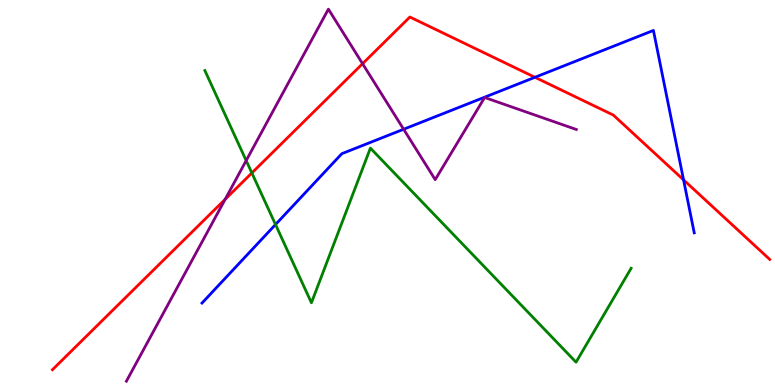[{'lines': ['blue', 'red'], 'intersections': [{'x': 6.9, 'y': 7.99}, {'x': 8.82, 'y': 5.33}]}, {'lines': ['green', 'red'], 'intersections': [{'x': 3.25, 'y': 5.51}]}, {'lines': ['purple', 'red'], 'intersections': [{'x': 2.91, 'y': 4.82}, {'x': 4.68, 'y': 8.35}]}, {'lines': ['blue', 'green'], 'intersections': [{'x': 3.56, 'y': 4.17}]}, {'lines': ['blue', 'purple'], 'intersections': [{'x': 5.21, 'y': 6.64}]}, {'lines': ['green', 'purple'], 'intersections': [{'x': 3.18, 'y': 5.83}]}]